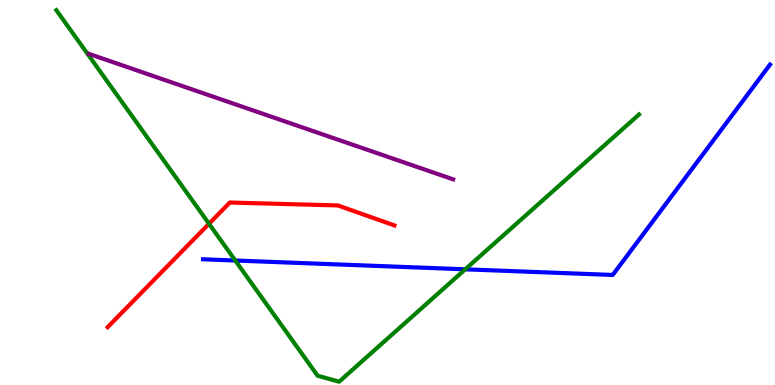[{'lines': ['blue', 'red'], 'intersections': []}, {'lines': ['green', 'red'], 'intersections': [{'x': 2.7, 'y': 4.19}]}, {'lines': ['purple', 'red'], 'intersections': []}, {'lines': ['blue', 'green'], 'intersections': [{'x': 3.04, 'y': 3.23}, {'x': 6.0, 'y': 3.0}]}, {'lines': ['blue', 'purple'], 'intersections': []}, {'lines': ['green', 'purple'], 'intersections': []}]